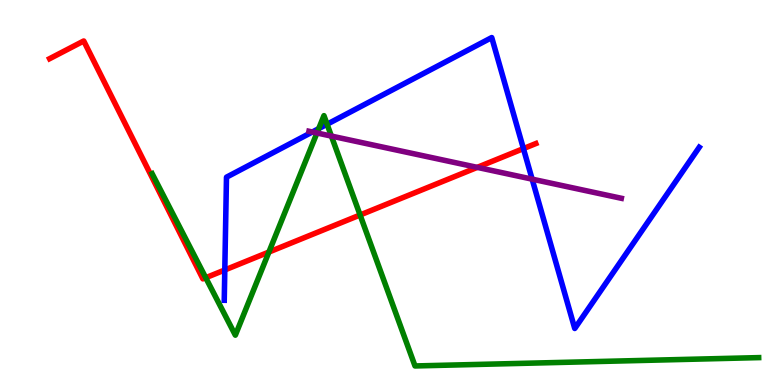[{'lines': ['blue', 'red'], 'intersections': [{'x': 2.9, 'y': 2.99}, {'x': 6.75, 'y': 6.14}]}, {'lines': ['green', 'red'], 'intersections': [{'x': 2.65, 'y': 2.79}, {'x': 3.47, 'y': 3.45}, {'x': 4.65, 'y': 4.42}]}, {'lines': ['purple', 'red'], 'intersections': [{'x': 6.16, 'y': 5.65}]}, {'lines': ['blue', 'green'], 'intersections': [{'x': 4.11, 'y': 6.66}, {'x': 4.22, 'y': 6.77}]}, {'lines': ['blue', 'purple'], 'intersections': [{'x': 4.03, 'y': 6.57}, {'x': 6.87, 'y': 5.35}]}, {'lines': ['green', 'purple'], 'intersections': [{'x': 4.09, 'y': 6.55}, {'x': 4.28, 'y': 6.47}]}]